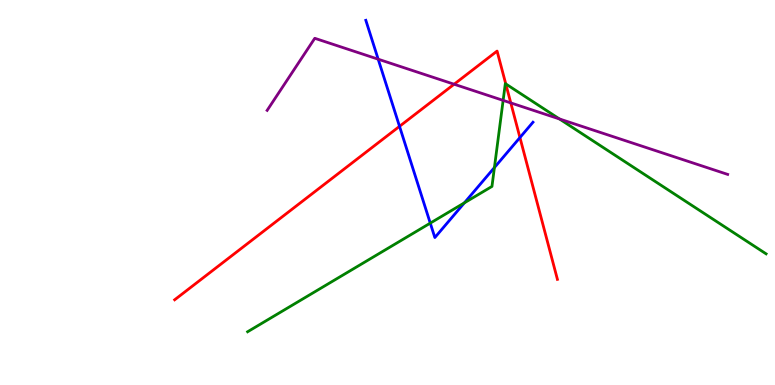[{'lines': ['blue', 'red'], 'intersections': [{'x': 5.16, 'y': 6.72}, {'x': 6.71, 'y': 6.43}]}, {'lines': ['green', 'red'], 'intersections': [{'x': 6.53, 'y': 7.82}]}, {'lines': ['purple', 'red'], 'intersections': [{'x': 5.86, 'y': 7.81}, {'x': 6.59, 'y': 7.33}]}, {'lines': ['blue', 'green'], 'intersections': [{'x': 5.55, 'y': 4.2}, {'x': 5.99, 'y': 4.73}, {'x': 6.38, 'y': 5.65}]}, {'lines': ['blue', 'purple'], 'intersections': [{'x': 4.88, 'y': 8.46}]}, {'lines': ['green', 'purple'], 'intersections': [{'x': 6.49, 'y': 7.39}, {'x': 7.22, 'y': 6.91}]}]